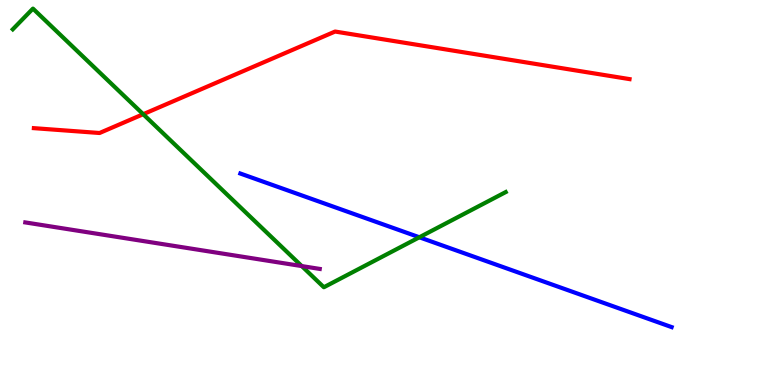[{'lines': ['blue', 'red'], 'intersections': []}, {'lines': ['green', 'red'], 'intersections': [{'x': 1.85, 'y': 7.03}]}, {'lines': ['purple', 'red'], 'intersections': []}, {'lines': ['blue', 'green'], 'intersections': [{'x': 5.41, 'y': 3.84}]}, {'lines': ['blue', 'purple'], 'intersections': []}, {'lines': ['green', 'purple'], 'intersections': [{'x': 3.89, 'y': 3.09}]}]